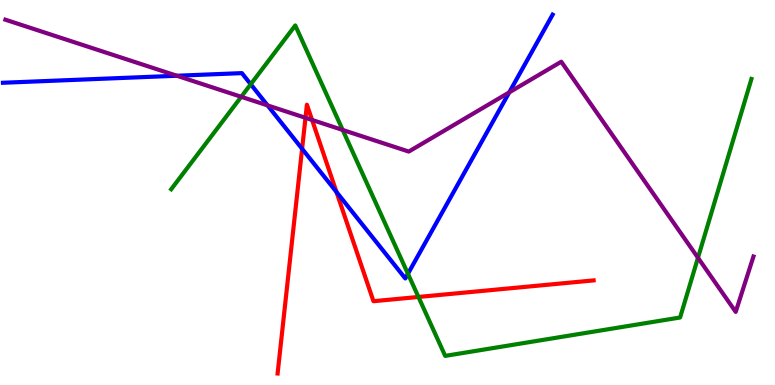[{'lines': ['blue', 'red'], 'intersections': [{'x': 3.9, 'y': 6.14}, {'x': 4.34, 'y': 5.01}]}, {'lines': ['green', 'red'], 'intersections': [{'x': 5.4, 'y': 2.29}]}, {'lines': ['purple', 'red'], 'intersections': [{'x': 3.94, 'y': 6.94}, {'x': 4.03, 'y': 6.88}]}, {'lines': ['blue', 'green'], 'intersections': [{'x': 3.24, 'y': 7.81}, {'x': 5.26, 'y': 2.89}]}, {'lines': ['blue', 'purple'], 'intersections': [{'x': 2.28, 'y': 8.03}, {'x': 3.45, 'y': 7.26}, {'x': 6.57, 'y': 7.6}]}, {'lines': ['green', 'purple'], 'intersections': [{'x': 3.11, 'y': 7.49}, {'x': 4.42, 'y': 6.62}, {'x': 9.01, 'y': 3.3}]}]